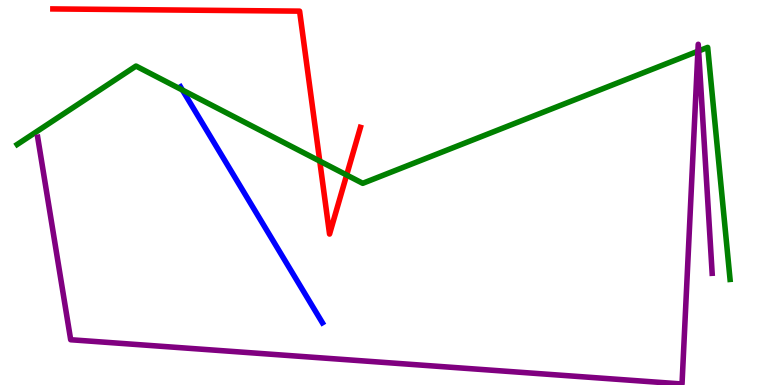[{'lines': ['blue', 'red'], 'intersections': []}, {'lines': ['green', 'red'], 'intersections': [{'x': 4.13, 'y': 5.82}, {'x': 4.47, 'y': 5.45}]}, {'lines': ['purple', 'red'], 'intersections': []}, {'lines': ['blue', 'green'], 'intersections': [{'x': 2.35, 'y': 7.66}]}, {'lines': ['blue', 'purple'], 'intersections': []}, {'lines': ['green', 'purple'], 'intersections': [{'x': 9.01, 'y': 8.67}, {'x': 9.01, 'y': 8.68}]}]